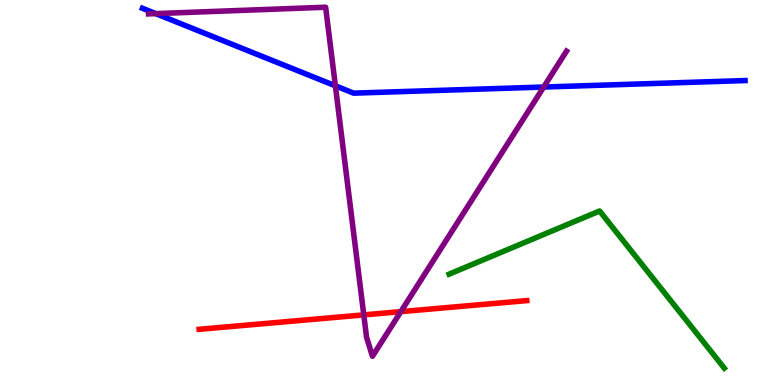[{'lines': ['blue', 'red'], 'intersections': []}, {'lines': ['green', 'red'], 'intersections': []}, {'lines': ['purple', 'red'], 'intersections': [{'x': 4.69, 'y': 1.82}, {'x': 5.17, 'y': 1.91}]}, {'lines': ['blue', 'green'], 'intersections': []}, {'lines': ['blue', 'purple'], 'intersections': [{'x': 2.01, 'y': 9.65}, {'x': 4.33, 'y': 7.77}, {'x': 7.02, 'y': 7.74}]}, {'lines': ['green', 'purple'], 'intersections': []}]